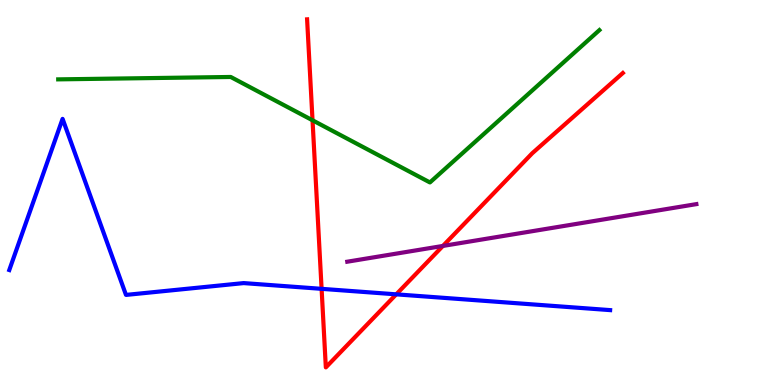[{'lines': ['blue', 'red'], 'intersections': [{'x': 4.15, 'y': 2.5}, {'x': 5.11, 'y': 2.35}]}, {'lines': ['green', 'red'], 'intersections': [{'x': 4.03, 'y': 6.88}]}, {'lines': ['purple', 'red'], 'intersections': [{'x': 5.71, 'y': 3.61}]}, {'lines': ['blue', 'green'], 'intersections': []}, {'lines': ['blue', 'purple'], 'intersections': []}, {'lines': ['green', 'purple'], 'intersections': []}]